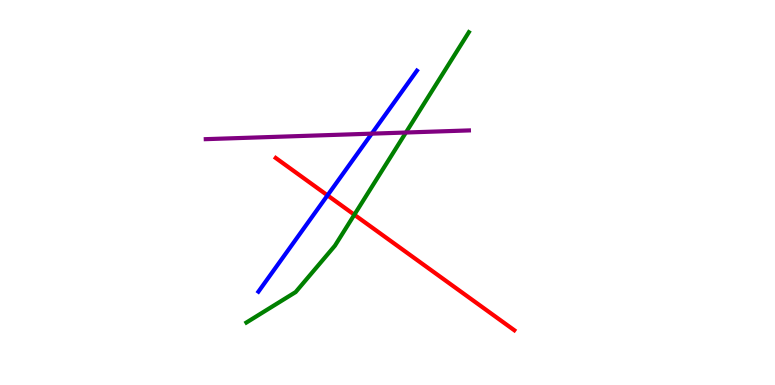[{'lines': ['blue', 'red'], 'intersections': [{'x': 4.23, 'y': 4.93}]}, {'lines': ['green', 'red'], 'intersections': [{'x': 4.57, 'y': 4.42}]}, {'lines': ['purple', 'red'], 'intersections': []}, {'lines': ['blue', 'green'], 'intersections': []}, {'lines': ['blue', 'purple'], 'intersections': [{'x': 4.8, 'y': 6.53}]}, {'lines': ['green', 'purple'], 'intersections': [{'x': 5.24, 'y': 6.56}]}]